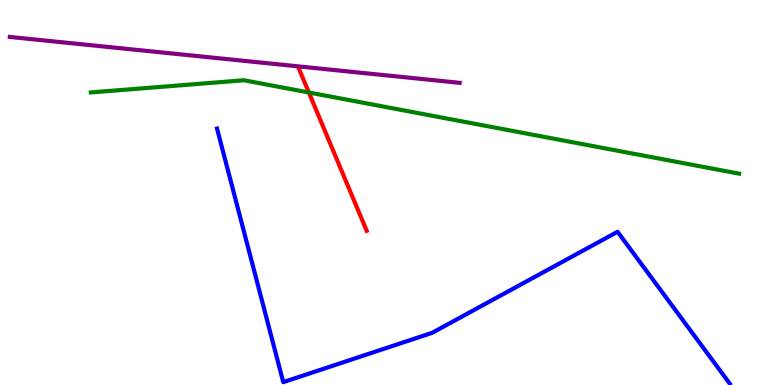[{'lines': ['blue', 'red'], 'intersections': []}, {'lines': ['green', 'red'], 'intersections': [{'x': 3.99, 'y': 7.6}]}, {'lines': ['purple', 'red'], 'intersections': []}, {'lines': ['blue', 'green'], 'intersections': []}, {'lines': ['blue', 'purple'], 'intersections': []}, {'lines': ['green', 'purple'], 'intersections': []}]